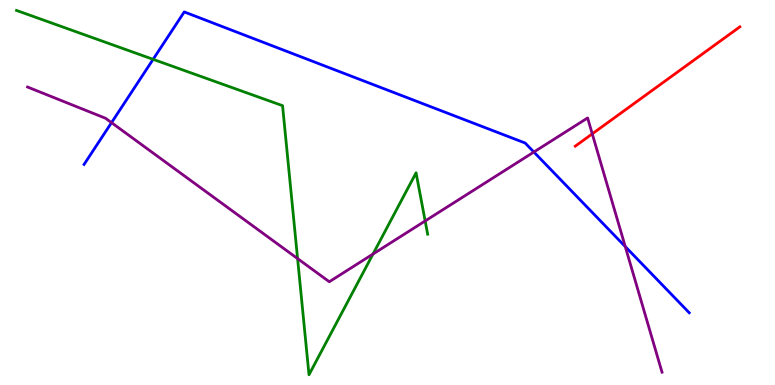[{'lines': ['blue', 'red'], 'intersections': []}, {'lines': ['green', 'red'], 'intersections': []}, {'lines': ['purple', 'red'], 'intersections': [{'x': 7.64, 'y': 6.52}]}, {'lines': ['blue', 'green'], 'intersections': [{'x': 1.98, 'y': 8.46}]}, {'lines': ['blue', 'purple'], 'intersections': [{'x': 1.44, 'y': 6.81}, {'x': 6.89, 'y': 6.05}, {'x': 8.07, 'y': 3.6}]}, {'lines': ['green', 'purple'], 'intersections': [{'x': 3.84, 'y': 3.28}, {'x': 4.81, 'y': 3.4}, {'x': 5.49, 'y': 4.26}]}]